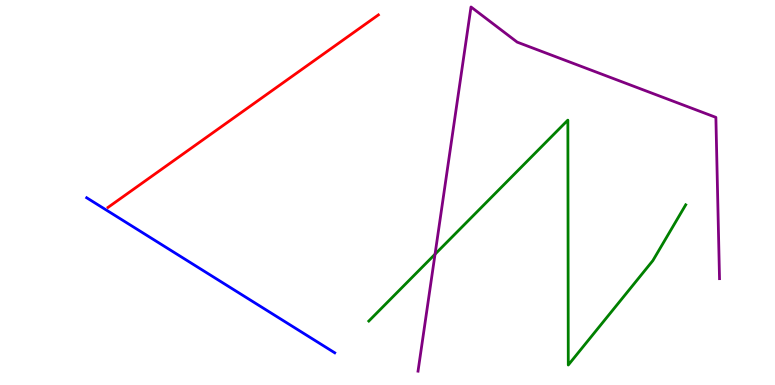[{'lines': ['blue', 'red'], 'intersections': []}, {'lines': ['green', 'red'], 'intersections': []}, {'lines': ['purple', 'red'], 'intersections': []}, {'lines': ['blue', 'green'], 'intersections': []}, {'lines': ['blue', 'purple'], 'intersections': []}, {'lines': ['green', 'purple'], 'intersections': [{'x': 5.61, 'y': 3.4}]}]